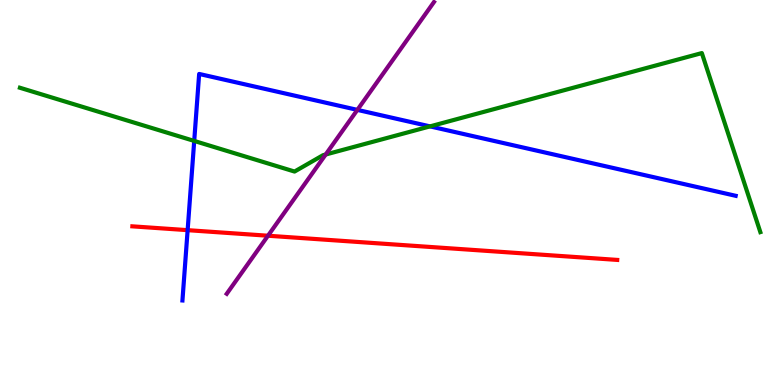[{'lines': ['blue', 'red'], 'intersections': [{'x': 2.42, 'y': 4.02}]}, {'lines': ['green', 'red'], 'intersections': []}, {'lines': ['purple', 'red'], 'intersections': [{'x': 3.46, 'y': 3.88}]}, {'lines': ['blue', 'green'], 'intersections': [{'x': 2.51, 'y': 6.34}, {'x': 5.55, 'y': 6.72}]}, {'lines': ['blue', 'purple'], 'intersections': [{'x': 4.61, 'y': 7.15}]}, {'lines': ['green', 'purple'], 'intersections': [{'x': 4.2, 'y': 5.99}]}]